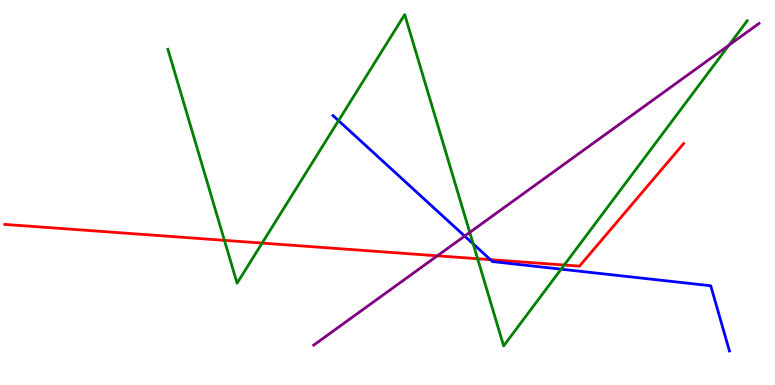[{'lines': ['blue', 'red'], 'intersections': [{'x': 6.33, 'y': 3.26}]}, {'lines': ['green', 'red'], 'intersections': [{'x': 2.9, 'y': 3.76}, {'x': 3.38, 'y': 3.69}, {'x': 6.16, 'y': 3.28}, {'x': 7.28, 'y': 3.12}]}, {'lines': ['purple', 'red'], 'intersections': [{'x': 5.64, 'y': 3.36}]}, {'lines': ['blue', 'green'], 'intersections': [{'x': 4.37, 'y': 6.87}, {'x': 6.11, 'y': 3.67}, {'x': 7.24, 'y': 3.01}]}, {'lines': ['blue', 'purple'], 'intersections': [{'x': 6.0, 'y': 3.87}]}, {'lines': ['green', 'purple'], 'intersections': [{'x': 6.06, 'y': 3.96}, {'x': 9.41, 'y': 8.83}]}]